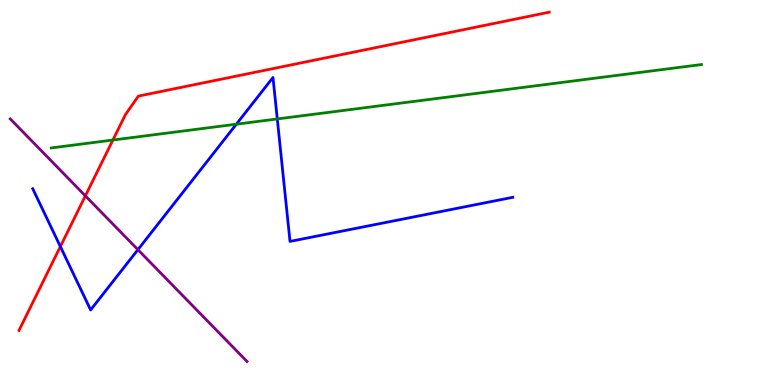[{'lines': ['blue', 'red'], 'intersections': [{'x': 0.779, 'y': 3.6}]}, {'lines': ['green', 'red'], 'intersections': [{'x': 1.46, 'y': 6.36}]}, {'lines': ['purple', 'red'], 'intersections': [{'x': 1.1, 'y': 4.91}]}, {'lines': ['blue', 'green'], 'intersections': [{'x': 3.05, 'y': 6.77}, {'x': 3.58, 'y': 6.91}]}, {'lines': ['blue', 'purple'], 'intersections': [{'x': 1.78, 'y': 3.51}]}, {'lines': ['green', 'purple'], 'intersections': []}]